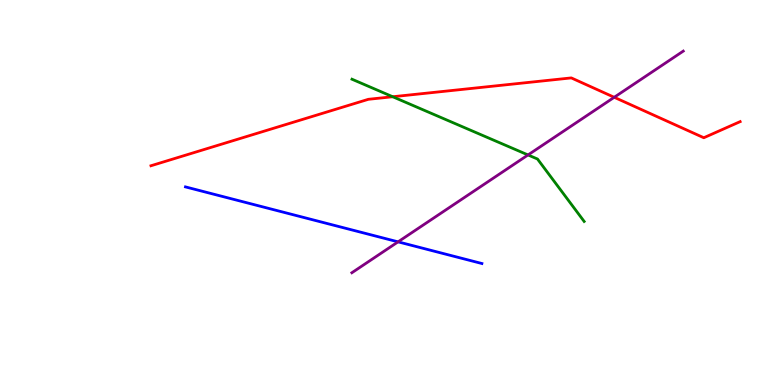[{'lines': ['blue', 'red'], 'intersections': []}, {'lines': ['green', 'red'], 'intersections': [{'x': 5.07, 'y': 7.49}]}, {'lines': ['purple', 'red'], 'intersections': [{'x': 7.93, 'y': 7.47}]}, {'lines': ['blue', 'green'], 'intersections': []}, {'lines': ['blue', 'purple'], 'intersections': [{'x': 5.14, 'y': 3.72}]}, {'lines': ['green', 'purple'], 'intersections': [{'x': 6.81, 'y': 5.98}]}]